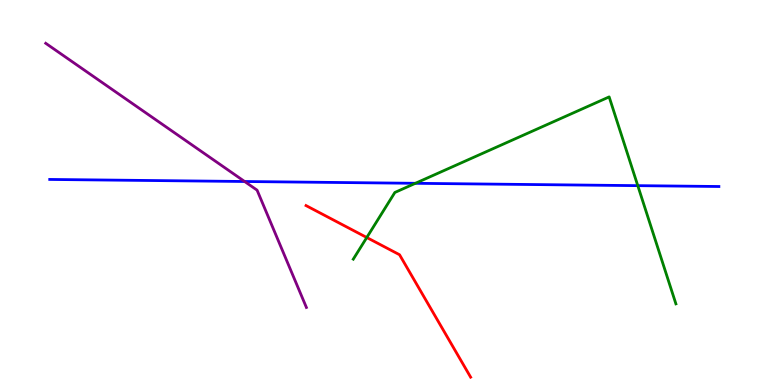[{'lines': ['blue', 'red'], 'intersections': []}, {'lines': ['green', 'red'], 'intersections': [{'x': 4.73, 'y': 3.83}]}, {'lines': ['purple', 'red'], 'intersections': []}, {'lines': ['blue', 'green'], 'intersections': [{'x': 5.36, 'y': 5.24}, {'x': 8.23, 'y': 5.18}]}, {'lines': ['blue', 'purple'], 'intersections': [{'x': 3.16, 'y': 5.29}]}, {'lines': ['green', 'purple'], 'intersections': []}]